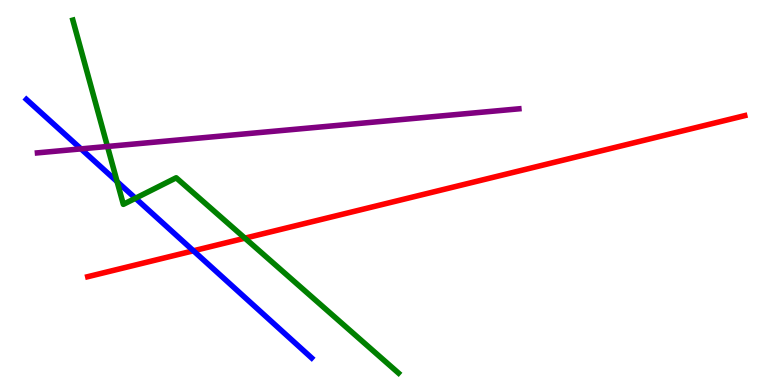[{'lines': ['blue', 'red'], 'intersections': [{'x': 2.5, 'y': 3.49}]}, {'lines': ['green', 'red'], 'intersections': [{'x': 3.16, 'y': 3.81}]}, {'lines': ['purple', 'red'], 'intersections': []}, {'lines': ['blue', 'green'], 'intersections': [{'x': 1.51, 'y': 5.28}, {'x': 1.75, 'y': 4.85}]}, {'lines': ['blue', 'purple'], 'intersections': [{'x': 1.05, 'y': 6.13}]}, {'lines': ['green', 'purple'], 'intersections': [{'x': 1.39, 'y': 6.2}]}]